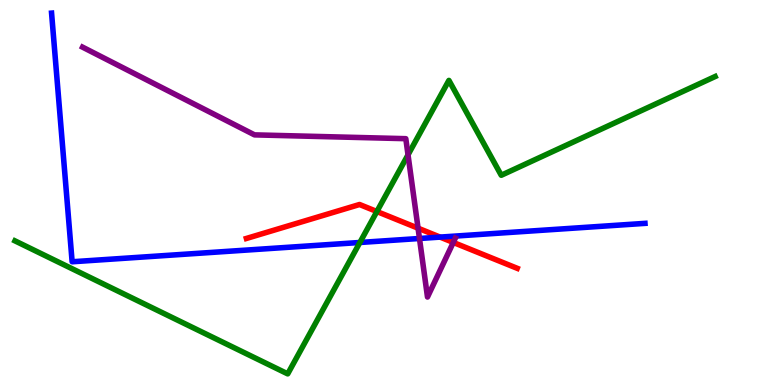[{'lines': ['blue', 'red'], 'intersections': [{'x': 5.68, 'y': 3.84}]}, {'lines': ['green', 'red'], 'intersections': [{'x': 4.86, 'y': 4.51}]}, {'lines': ['purple', 'red'], 'intersections': [{'x': 5.39, 'y': 4.07}, {'x': 5.85, 'y': 3.7}]}, {'lines': ['blue', 'green'], 'intersections': [{'x': 4.64, 'y': 3.7}]}, {'lines': ['blue', 'purple'], 'intersections': [{'x': 5.41, 'y': 3.81}]}, {'lines': ['green', 'purple'], 'intersections': [{'x': 5.26, 'y': 5.98}]}]